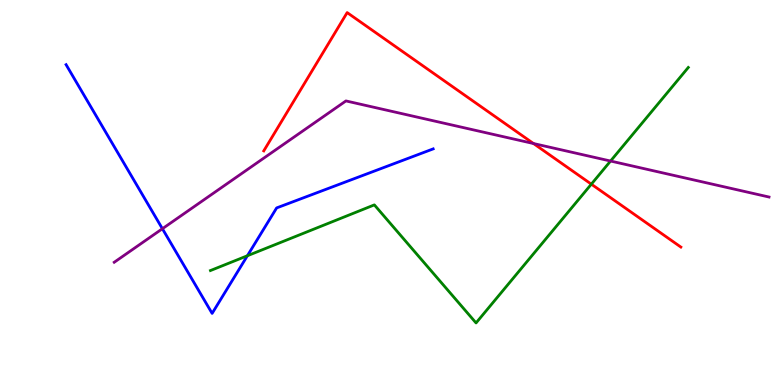[{'lines': ['blue', 'red'], 'intersections': []}, {'lines': ['green', 'red'], 'intersections': [{'x': 7.63, 'y': 5.22}]}, {'lines': ['purple', 'red'], 'intersections': [{'x': 6.88, 'y': 6.27}]}, {'lines': ['blue', 'green'], 'intersections': [{'x': 3.19, 'y': 3.36}]}, {'lines': ['blue', 'purple'], 'intersections': [{'x': 2.1, 'y': 4.06}]}, {'lines': ['green', 'purple'], 'intersections': [{'x': 7.88, 'y': 5.82}]}]